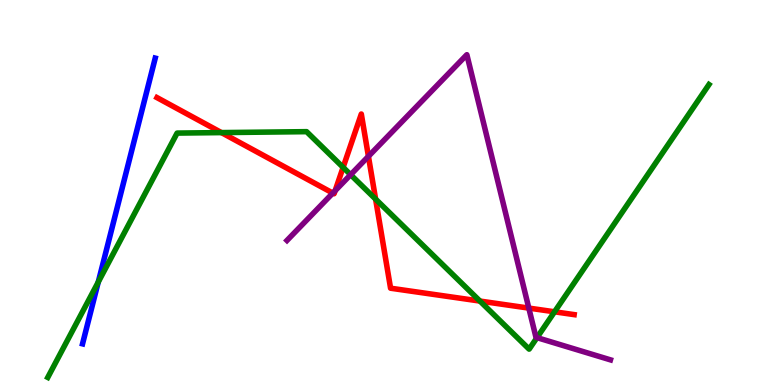[{'lines': ['blue', 'red'], 'intersections': []}, {'lines': ['green', 'red'], 'intersections': [{'x': 2.86, 'y': 6.56}, {'x': 4.43, 'y': 5.65}, {'x': 4.85, 'y': 4.83}, {'x': 6.19, 'y': 2.18}, {'x': 7.16, 'y': 1.9}]}, {'lines': ['purple', 'red'], 'intersections': [{'x': 4.29, 'y': 4.98}, {'x': 4.32, 'y': 5.05}, {'x': 4.75, 'y': 5.94}, {'x': 6.82, 'y': 2.0}]}, {'lines': ['blue', 'green'], 'intersections': [{'x': 1.27, 'y': 2.67}]}, {'lines': ['blue', 'purple'], 'intersections': []}, {'lines': ['green', 'purple'], 'intersections': [{'x': 4.52, 'y': 5.46}, {'x': 6.93, 'y': 1.23}]}]